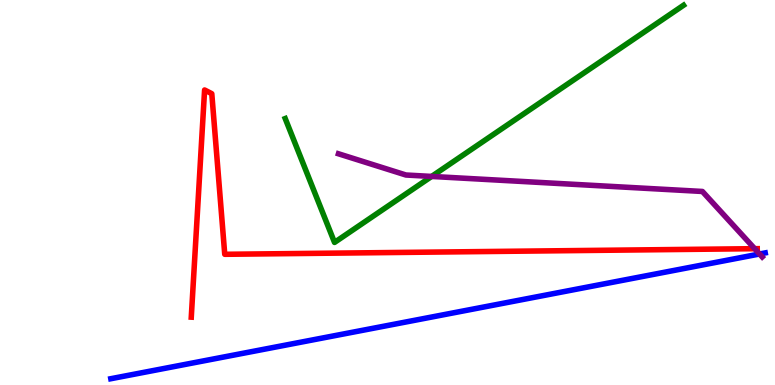[{'lines': ['blue', 'red'], 'intersections': []}, {'lines': ['green', 'red'], 'intersections': []}, {'lines': ['purple', 'red'], 'intersections': [{'x': 9.74, 'y': 3.54}]}, {'lines': ['blue', 'green'], 'intersections': []}, {'lines': ['blue', 'purple'], 'intersections': [{'x': 9.8, 'y': 3.4}]}, {'lines': ['green', 'purple'], 'intersections': [{'x': 5.57, 'y': 5.42}]}]